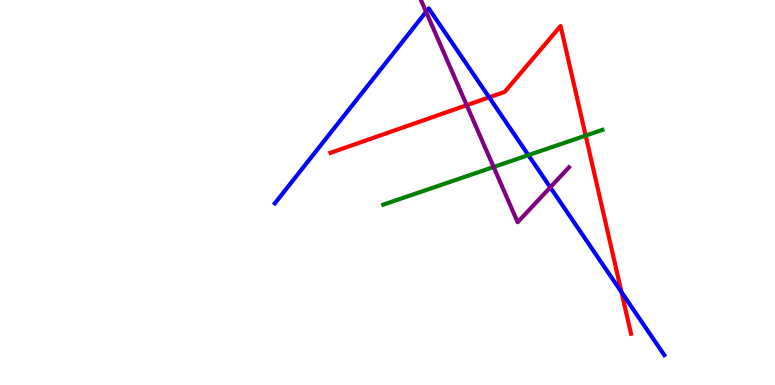[{'lines': ['blue', 'red'], 'intersections': [{'x': 6.31, 'y': 7.47}, {'x': 8.02, 'y': 2.41}]}, {'lines': ['green', 'red'], 'intersections': [{'x': 7.56, 'y': 6.48}]}, {'lines': ['purple', 'red'], 'intersections': [{'x': 6.02, 'y': 7.27}]}, {'lines': ['blue', 'green'], 'intersections': [{'x': 6.82, 'y': 5.97}]}, {'lines': ['blue', 'purple'], 'intersections': [{'x': 5.5, 'y': 9.69}, {'x': 7.1, 'y': 5.13}]}, {'lines': ['green', 'purple'], 'intersections': [{'x': 6.37, 'y': 5.66}]}]